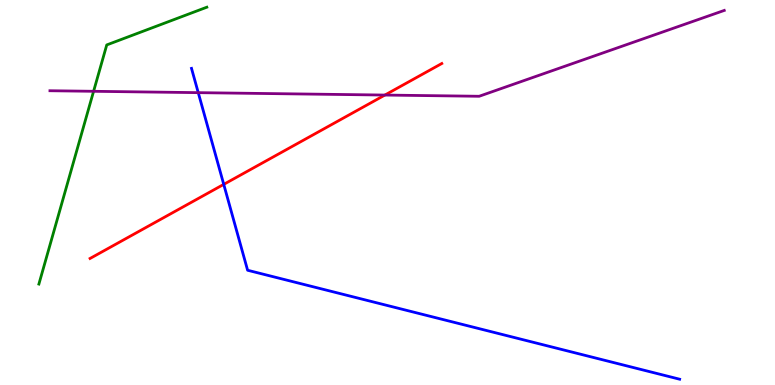[{'lines': ['blue', 'red'], 'intersections': [{'x': 2.89, 'y': 5.21}]}, {'lines': ['green', 'red'], 'intersections': []}, {'lines': ['purple', 'red'], 'intersections': [{'x': 4.97, 'y': 7.53}]}, {'lines': ['blue', 'green'], 'intersections': []}, {'lines': ['blue', 'purple'], 'intersections': [{'x': 2.56, 'y': 7.59}]}, {'lines': ['green', 'purple'], 'intersections': [{'x': 1.21, 'y': 7.63}]}]